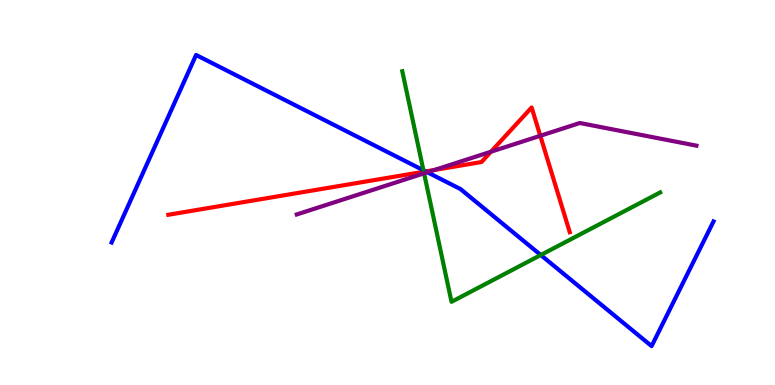[{'lines': ['blue', 'red'], 'intersections': [{'x': 5.49, 'y': 5.55}]}, {'lines': ['green', 'red'], 'intersections': [{'x': 5.47, 'y': 5.54}]}, {'lines': ['purple', 'red'], 'intersections': [{'x': 5.61, 'y': 5.59}, {'x': 6.34, 'y': 6.06}, {'x': 6.97, 'y': 6.47}]}, {'lines': ['blue', 'green'], 'intersections': [{'x': 5.46, 'y': 5.58}, {'x': 6.98, 'y': 3.38}]}, {'lines': ['blue', 'purple'], 'intersections': [{'x': 5.51, 'y': 5.53}]}, {'lines': ['green', 'purple'], 'intersections': [{'x': 5.47, 'y': 5.5}]}]